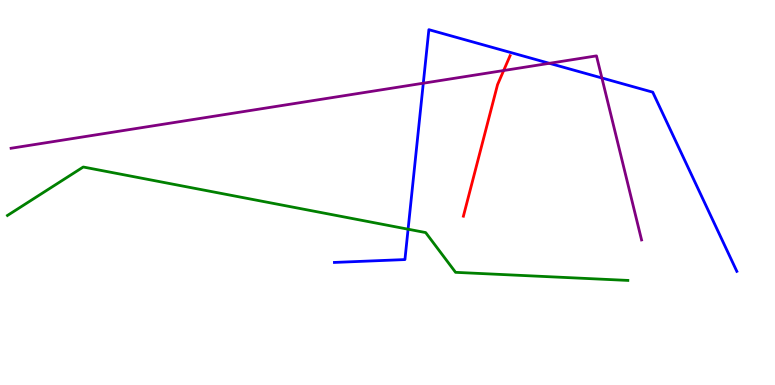[{'lines': ['blue', 'red'], 'intersections': []}, {'lines': ['green', 'red'], 'intersections': []}, {'lines': ['purple', 'red'], 'intersections': [{'x': 6.5, 'y': 8.17}]}, {'lines': ['blue', 'green'], 'intersections': [{'x': 5.27, 'y': 4.05}]}, {'lines': ['blue', 'purple'], 'intersections': [{'x': 5.46, 'y': 7.84}, {'x': 7.09, 'y': 8.36}, {'x': 7.77, 'y': 7.97}]}, {'lines': ['green', 'purple'], 'intersections': []}]